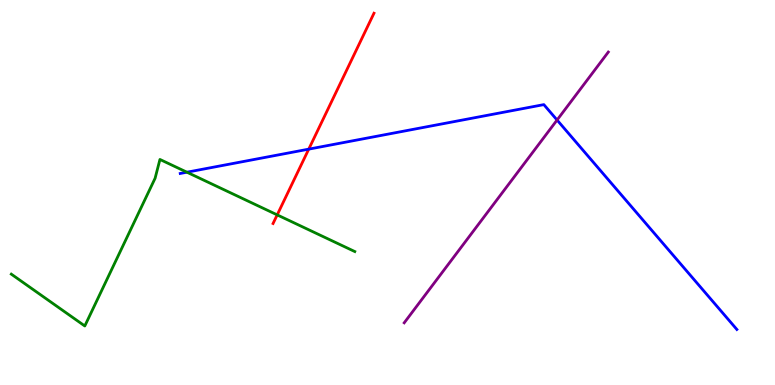[{'lines': ['blue', 'red'], 'intersections': [{'x': 3.98, 'y': 6.13}]}, {'lines': ['green', 'red'], 'intersections': [{'x': 3.58, 'y': 4.42}]}, {'lines': ['purple', 'red'], 'intersections': []}, {'lines': ['blue', 'green'], 'intersections': [{'x': 2.41, 'y': 5.53}]}, {'lines': ['blue', 'purple'], 'intersections': [{'x': 7.19, 'y': 6.88}]}, {'lines': ['green', 'purple'], 'intersections': []}]